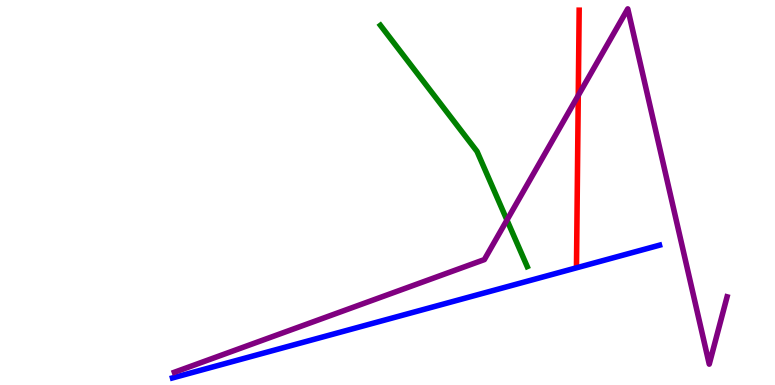[{'lines': ['blue', 'red'], 'intersections': []}, {'lines': ['green', 'red'], 'intersections': []}, {'lines': ['purple', 'red'], 'intersections': [{'x': 7.46, 'y': 7.52}]}, {'lines': ['blue', 'green'], 'intersections': []}, {'lines': ['blue', 'purple'], 'intersections': []}, {'lines': ['green', 'purple'], 'intersections': [{'x': 6.54, 'y': 4.28}]}]